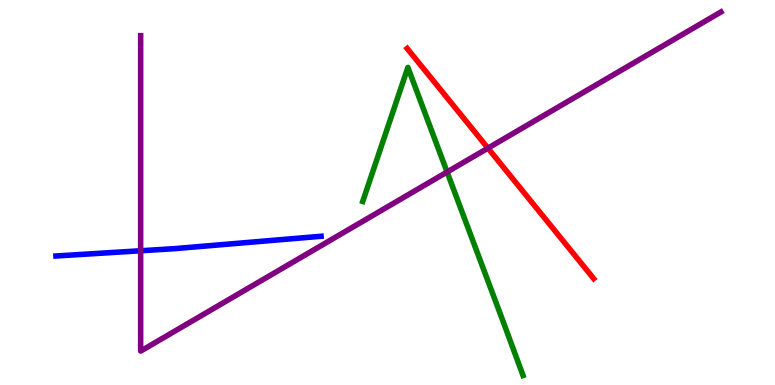[{'lines': ['blue', 'red'], 'intersections': []}, {'lines': ['green', 'red'], 'intersections': []}, {'lines': ['purple', 'red'], 'intersections': [{'x': 6.3, 'y': 6.15}]}, {'lines': ['blue', 'green'], 'intersections': []}, {'lines': ['blue', 'purple'], 'intersections': [{'x': 1.81, 'y': 3.49}]}, {'lines': ['green', 'purple'], 'intersections': [{'x': 5.77, 'y': 5.53}]}]